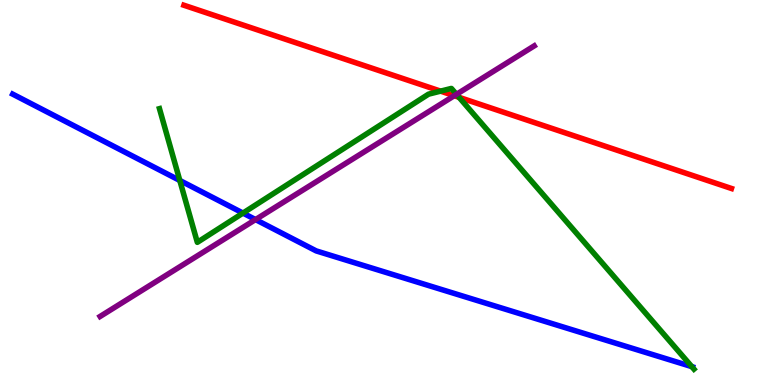[{'lines': ['blue', 'red'], 'intersections': []}, {'lines': ['green', 'red'], 'intersections': [{'x': 5.69, 'y': 7.63}, {'x': 5.92, 'y': 7.47}]}, {'lines': ['purple', 'red'], 'intersections': [{'x': 5.86, 'y': 7.51}]}, {'lines': ['blue', 'green'], 'intersections': [{'x': 2.32, 'y': 5.31}, {'x': 3.14, 'y': 4.47}, {'x': 8.93, 'y': 0.477}]}, {'lines': ['blue', 'purple'], 'intersections': [{'x': 3.3, 'y': 4.3}]}, {'lines': ['green', 'purple'], 'intersections': [{'x': 5.89, 'y': 7.55}]}]